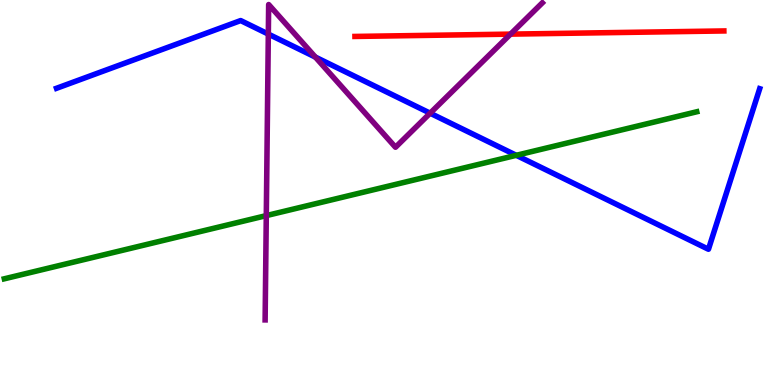[{'lines': ['blue', 'red'], 'intersections': []}, {'lines': ['green', 'red'], 'intersections': []}, {'lines': ['purple', 'red'], 'intersections': [{'x': 6.59, 'y': 9.11}]}, {'lines': ['blue', 'green'], 'intersections': [{'x': 6.66, 'y': 5.97}]}, {'lines': ['blue', 'purple'], 'intersections': [{'x': 3.46, 'y': 9.11}, {'x': 4.07, 'y': 8.52}, {'x': 5.55, 'y': 7.06}]}, {'lines': ['green', 'purple'], 'intersections': [{'x': 3.44, 'y': 4.4}]}]